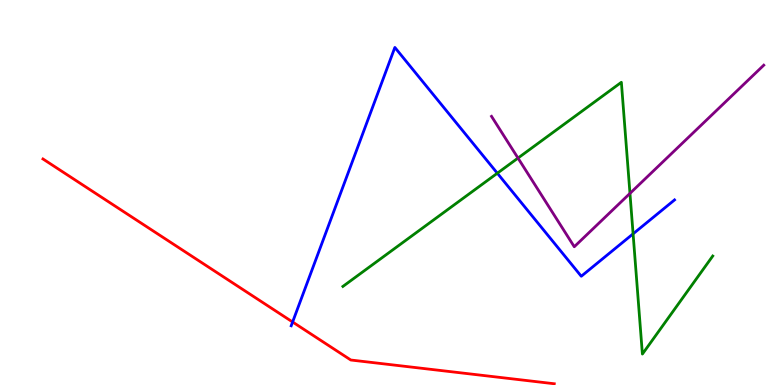[{'lines': ['blue', 'red'], 'intersections': [{'x': 3.78, 'y': 1.64}]}, {'lines': ['green', 'red'], 'intersections': []}, {'lines': ['purple', 'red'], 'intersections': []}, {'lines': ['blue', 'green'], 'intersections': [{'x': 6.42, 'y': 5.5}, {'x': 8.17, 'y': 3.93}]}, {'lines': ['blue', 'purple'], 'intersections': []}, {'lines': ['green', 'purple'], 'intersections': [{'x': 6.68, 'y': 5.89}, {'x': 8.13, 'y': 4.98}]}]